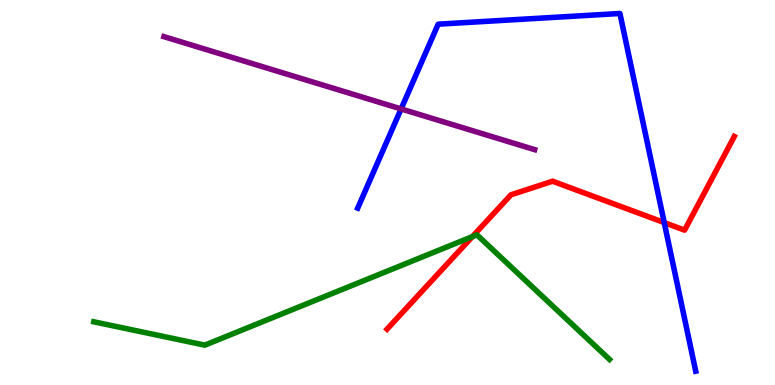[{'lines': ['blue', 'red'], 'intersections': [{'x': 8.57, 'y': 4.22}]}, {'lines': ['green', 'red'], 'intersections': [{'x': 6.1, 'y': 3.85}]}, {'lines': ['purple', 'red'], 'intersections': []}, {'lines': ['blue', 'green'], 'intersections': []}, {'lines': ['blue', 'purple'], 'intersections': [{'x': 5.18, 'y': 7.17}]}, {'lines': ['green', 'purple'], 'intersections': []}]